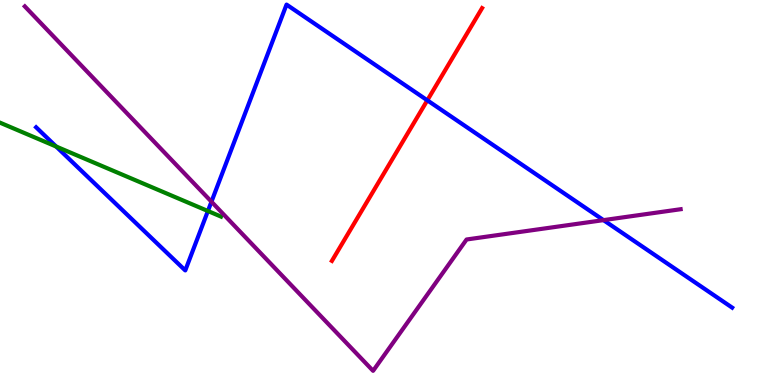[{'lines': ['blue', 'red'], 'intersections': [{'x': 5.51, 'y': 7.39}]}, {'lines': ['green', 'red'], 'intersections': []}, {'lines': ['purple', 'red'], 'intersections': []}, {'lines': ['blue', 'green'], 'intersections': [{'x': 0.725, 'y': 6.19}, {'x': 2.68, 'y': 4.52}]}, {'lines': ['blue', 'purple'], 'intersections': [{'x': 2.73, 'y': 4.76}, {'x': 7.79, 'y': 4.28}]}, {'lines': ['green', 'purple'], 'intersections': []}]